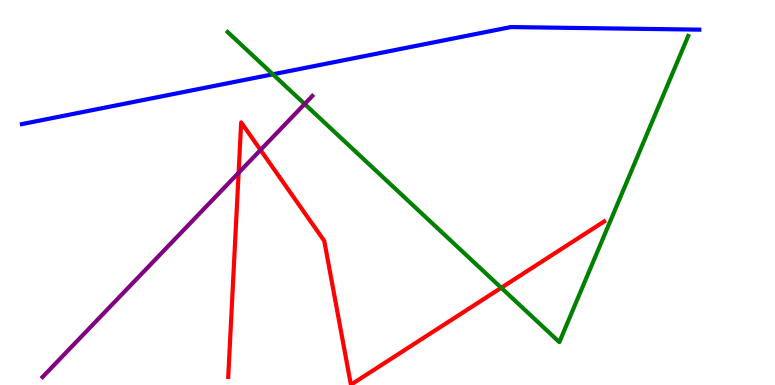[{'lines': ['blue', 'red'], 'intersections': []}, {'lines': ['green', 'red'], 'intersections': [{'x': 6.47, 'y': 2.52}]}, {'lines': ['purple', 'red'], 'intersections': [{'x': 3.08, 'y': 5.51}, {'x': 3.36, 'y': 6.1}]}, {'lines': ['blue', 'green'], 'intersections': [{'x': 3.52, 'y': 8.07}]}, {'lines': ['blue', 'purple'], 'intersections': []}, {'lines': ['green', 'purple'], 'intersections': [{'x': 3.93, 'y': 7.3}]}]